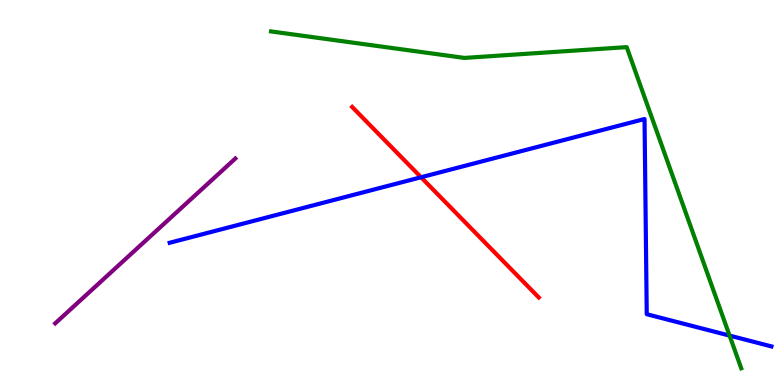[{'lines': ['blue', 'red'], 'intersections': [{'x': 5.43, 'y': 5.4}]}, {'lines': ['green', 'red'], 'intersections': []}, {'lines': ['purple', 'red'], 'intersections': []}, {'lines': ['blue', 'green'], 'intersections': [{'x': 9.41, 'y': 1.28}]}, {'lines': ['blue', 'purple'], 'intersections': []}, {'lines': ['green', 'purple'], 'intersections': []}]